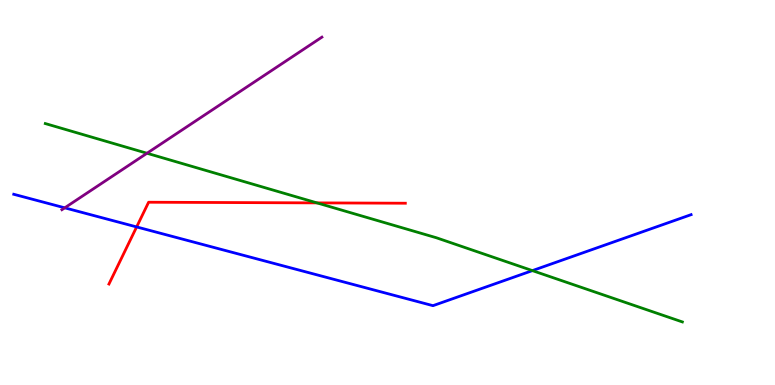[{'lines': ['blue', 'red'], 'intersections': [{'x': 1.76, 'y': 4.11}]}, {'lines': ['green', 'red'], 'intersections': [{'x': 4.09, 'y': 4.73}]}, {'lines': ['purple', 'red'], 'intersections': []}, {'lines': ['blue', 'green'], 'intersections': [{'x': 6.87, 'y': 2.97}]}, {'lines': ['blue', 'purple'], 'intersections': [{'x': 0.835, 'y': 4.6}]}, {'lines': ['green', 'purple'], 'intersections': [{'x': 1.9, 'y': 6.02}]}]